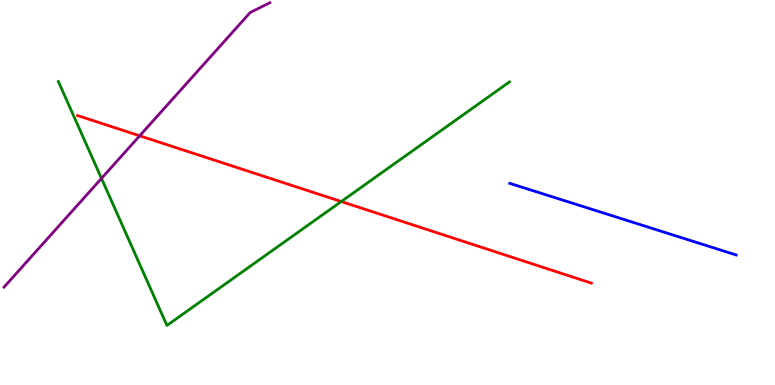[{'lines': ['blue', 'red'], 'intersections': []}, {'lines': ['green', 'red'], 'intersections': [{'x': 4.4, 'y': 4.77}]}, {'lines': ['purple', 'red'], 'intersections': [{'x': 1.8, 'y': 6.47}]}, {'lines': ['blue', 'green'], 'intersections': []}, {'lines': ['blue', 'purple'], 'intersections': []}, {'lines': ['green', 'purple'], 'intersections': [{'x': 1.31, 'y': 5.37}]}]